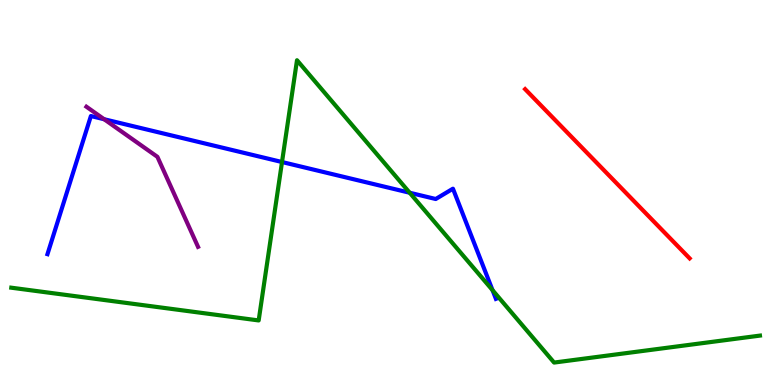[{'lines': ['blue', 'red'], 'intersections': []}, {'lines': ['green', 'red'], 'intersections': []}, {'lines': ['purple', 'red'], 'intersections': []}, {'lines': ['blue', 'green'], 'intersections': [{'x': 3.64, 'y': 5.79}, {'x': 5.29, 'y': 4.99}, {'x': 6.36, 'y': 2.46}]}, {'lines': ['blue', 'purple'], 'intersections': [{'x': 1.34, 'y': 6.9}]}, {'lines': ['green', 'purple'], 'intersections': []}]